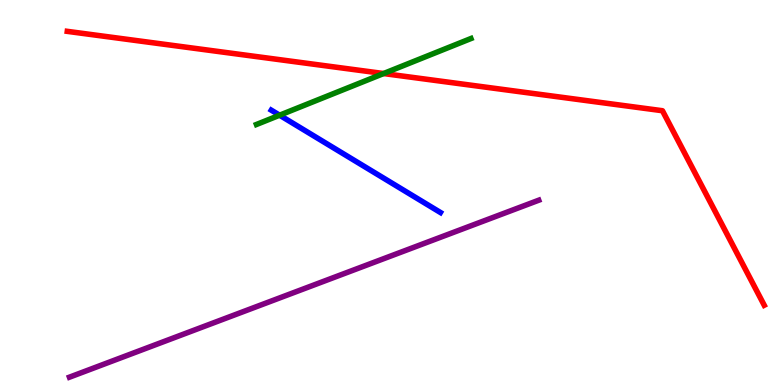[{'lines': ['blue', 'red'], 'intersections': []}, {'lines': ['green', 'red'], 'intersections': [{'x': 4.95, 'y': 8.09}]}, {'lines': ['purple', 'red'], 'intersections': []}, {'lines': ['blue', 'green'], 'intersections': [{'x': 3.61, 'y': 7.01}]}, {'lines': ['blue', 'purple'], 'intersections': []}, {'lines': ['green', 'purple'], 'intersections': []}]